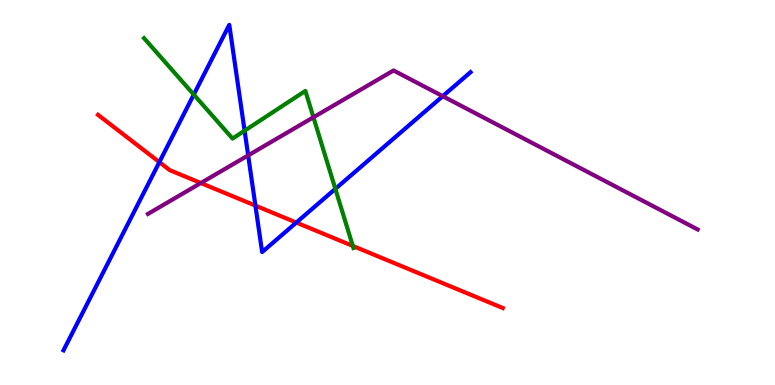[{'lines': ['blue', 'red'], 'intersections': [{'x': 2.06, 'y': 5.79}, {'x': 3.3, 'y': 4.66}, {'x': 3.82, 'y': 4.22}]}, {'lines': ['green', 'red'], 'intersections': [{'x': 4.55, 'y': 3.61}]}, {'lines': ['purple', 'red'], 'intersections': [{'x': 2.59, 'y': 5.25}]}, {'lines': ['blue', 'green'], 'intersections': [{'x': 2.5, 'y': 7.54}, {'x': 3.16, 'y': 6.61}, {'x': 4.33, 'y': 5.09}]}, {'lines': ['blue', 'purple'], 'intersections': [{'x': 3.2, 'y': 5.96}, {'x': 5.71, 'y': 7.5}]}, {'lines': ['green', 'purple'], 'intersections': [{'x': 4.04, 'y': 6.95}]}]